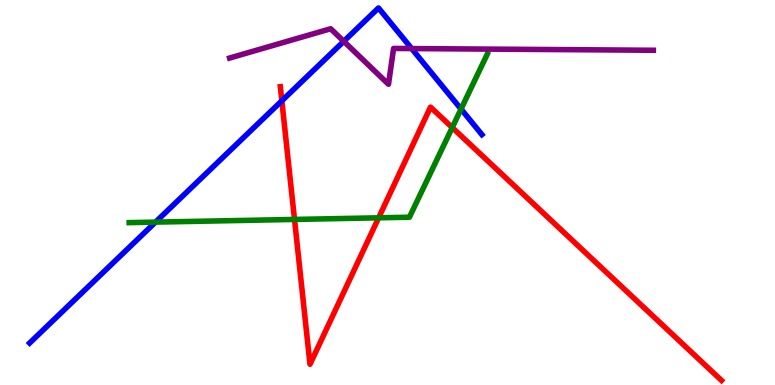[{'lines': ['blue', 'red'], 'intersections': [{'x': 3.64, 'y': 7.38}]}, {'lines': ['green', 'red'], 'intersections': [{'x': 3.8, 'y': 4.3}, {'x': 4.89, 'y': 4.34}, {'x': 5.84, 'y': 6.69}]}, {'lines': ['purple', 'red'], 'intersections': []}, {'lines': ['blue', 'green'], 'intersections': [{'x': 2.01, 'y': 4.23}, {'x': 5.95, 'y': 7.17}]}, {'lines': ['blue', 'purple'], 'intersections': [{'x': 4.44, 'y': 8.93}, {'x': 5.31, 'y': 8.74}]}, {'lines': ['green', 'purple'], 'intersections': []}]